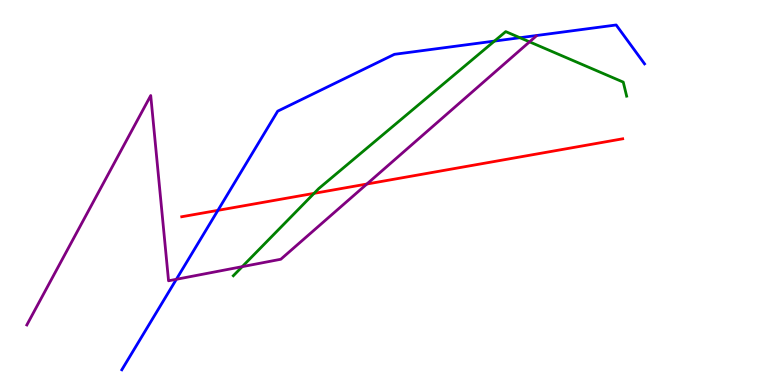[{'lines': ['blue', 'red'], 'intersections': [{'x': 2.81, 'y': 4.54}]}, {'lines': ['green', 'red'], 'intersections': [{'x': 4.05, 'y': 4.98}]}, {'lines': ['purple', 'red'], 'intersections': [{'x': 4.73, 'y': 5.22}]}, {'lines': ['blue', 'green'], 'intersections': [{'x': 6.38, 'y': 8.93}, {'x': 6.71, 'y': 9.02}]}, {'lines': ['blue', 'purple'], 'intersections': [{'x': 2.28, 'y': 2.75}]}, {'lines': ['green', 'purple'], 'intersections': [{'x': 3.13, 'y': 3.07}, {'x': 6.83, 'y': 8.91}]}]